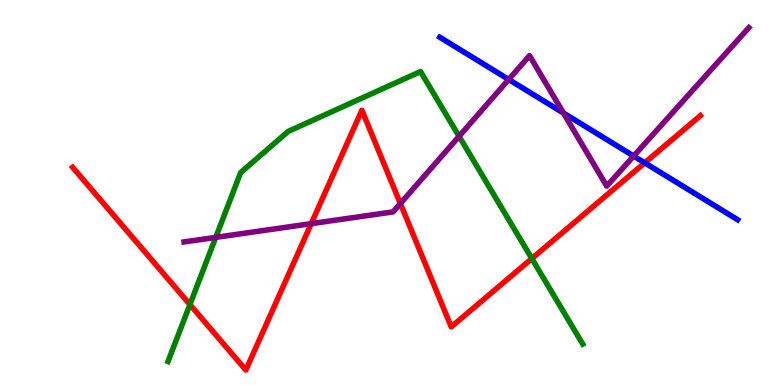[{'lines': ['blue', 'red'], 'intersections': [{'x': 8.32, 'y': 5.77}]}, {'lines': ['green', 'red'], 'intersections': [{'x': 2.45, 'y': 2.09}, {'x': 6.86, 'y': 3.28}]}, {'lines': ['purple', 'red'], 'intersections': [{'x': 4.02, 'y': 4.19}, {'x': 5.17, 'y': 4.71}]}, {'lines': ['blue', 'green'], 'intersections': []}, {'lines': ['blue', 'purple'], 'intersections': [{'x': 6.56, 'y': 7.94}, {'x': 7.27, 'y': 7.06}, {'x': 8.18, 'y': 5.95}]}, {'lines': ['green', 'purple'], 'intersections': [{'x': 2.78, 'y': 3.83}, {'x': 5.92, 'y': 6.46}]}]